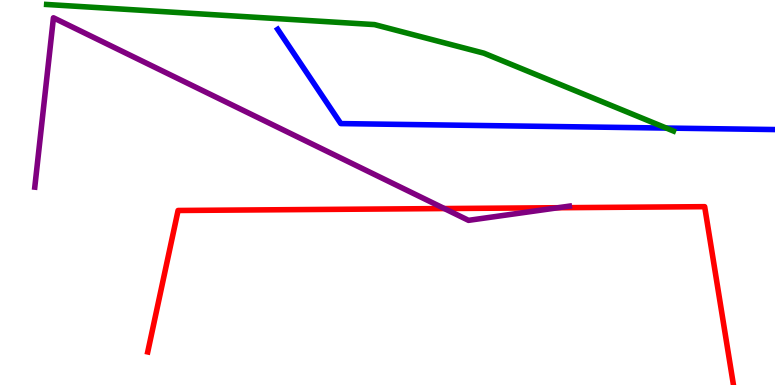[{'lines': ['blue', 'red'], 'intersections': []}, {'lines': ['green', 'red'], 'intersections': []}, {'lines': ['purple', 'red'], 'intersections': [{'x': 5.73, 'y': 4.58}, {'x': 7.2, 'y': 4.6}]}, {'lines': ['blue', 'green'], 'intersections': [{'x': 8.6, 'y': 6.67}]}, {'lines': ['blue', 'purple'], 'intersections': []}, {'lines': ['green', 'purple'], 'intersections': []}]